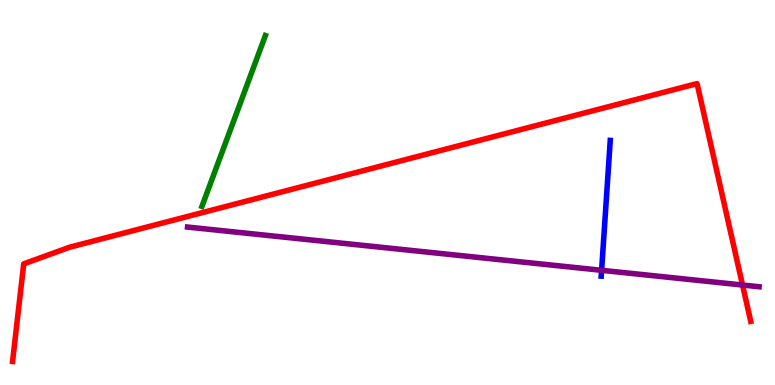[{'lines': ['blue', 'red'], 'intersections': []}, {'lines': ['green', 'red'], 'intersections': []}, {'lines': ['purple', 'red'], 'intersections': [{'x': 9.58, 'y': 2.6}]}, {'lines': ['blue', 'green'], 'intersections': []}, {'lines': ['blue', 'purple'], 'intersections': [{'x': 7.76, 'y': 2.98}]}, {'lines': ['green', 'purple'], 'intersections': []}]